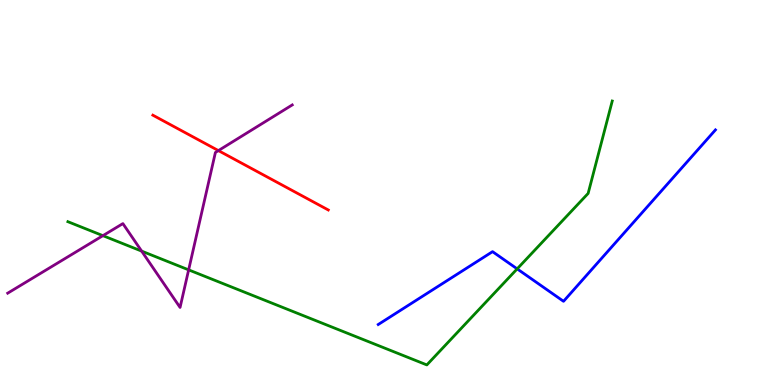[{'lines': ['blue', 'red'], 'intersections': []}, {'lines': ['green', 'red'], 'intersections': []}, {'lines': ['purple', 'red'], 'intersections': [{'x': 2.82, 'y': 6.09}]}, {'lines': ['blue', 'green'], 'intersections': [{'x': 6.67, 'y': 3.02}]}, {'lines': ['blue', 'purple'], 'intersections': []}, {'lines': ['green', 'purple'], 'intersections': [{'x': 1.33, 'y': 3.88}, {'x': 1.83, 'y': 3.48}, {'x': 2.43, 'y': 2.99}]}]